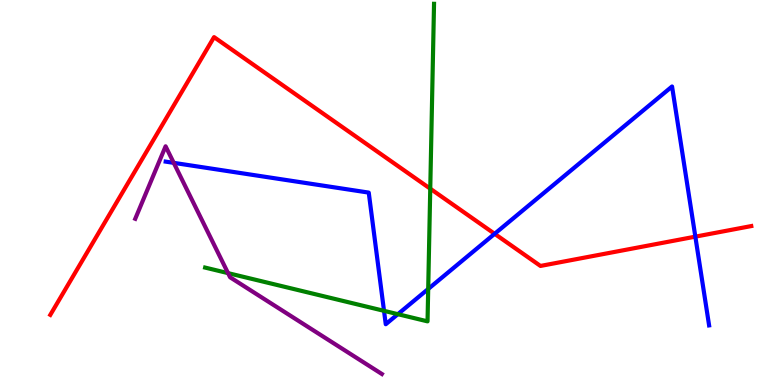[{'lines': ['blue', 'red'], 'intersections': [{'x': 6.38, 'y': 3.93}, {'x': 8.97, 'y': 3.85}]}, {'lines': ['green', 'red'], 'intersections': [{'x': 5.55, 'y': 5.1}]}, {'lines': ['purple', 'red'], 'intersections': []}, {'lines': ['blue', 'green'], 'intersections': [{'x': 4.96, 'y': 1.93}, {'x': 5.13, 'y': 1.84}, {'x': 5.53, 'y': 2.49}]}, {'lines': ['blue', 'purple'], 'intersections': [{'x': 2.24, 'y': 5.77}]}, {'lines': ['green', 'purple'], 'intersections': [{'x': 2.94, 'y': 2.91}]}]